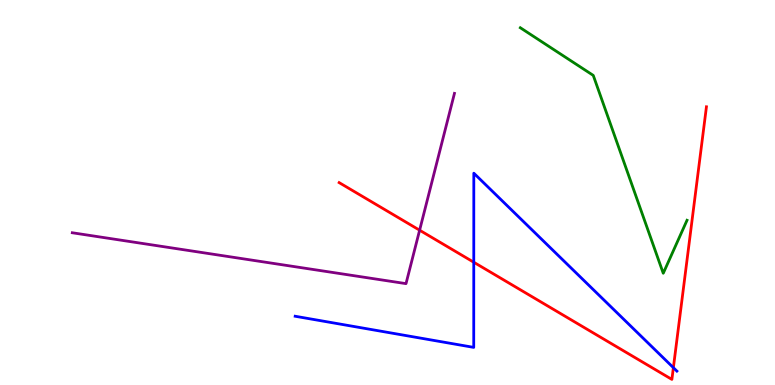[{'lines': ['blue', 'red'], 'intersections': [{'x': 6.11, 'y': 3.19}, {'x': 8.69, 'y': 0.45}]}, {'lines': ['green', 'red'], 'intersections': []}, {'lines': ['purple', 'red'], 'intersections': [{'x': 5.41, 'y': 4.02}]}, {'lines': ['blue', 'green'], 'intersections': []}, {'lines': ['blue', 'purple'], 'intersections': []}, {'lines': ['green', 'purple'], 'intersections': []}]